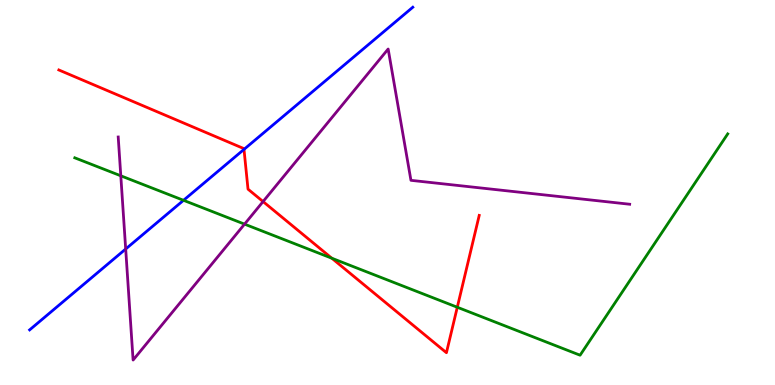[{'lines': ['blue', 'red'], 'intersections': [{'x': 3.15, 'y': 6.12}]}, {'lines': ['green', 'red'], 'intersections': [{'x': 4.28, 'y': 3.29}, {'x': 5.9, 'y': 2.02}]}, {'lines': ['purple', 'red'], 'intersections': [{'x': 3.39, 'y': 4.76}]}, {'lines': ['blue', 'green'], 'intersections': [{'x': 2.37, 'y': 4.8}]}, {'lines': ['blue', 'purple'], 'intersections': [{'x': 1.62, 'y': 3.53}]}, {'lines': ['green', 'purple'], 'intersections': [{'x': 1.56, 'y': 5.43}, {'x': 3.16, 'y': 4.18}]}]